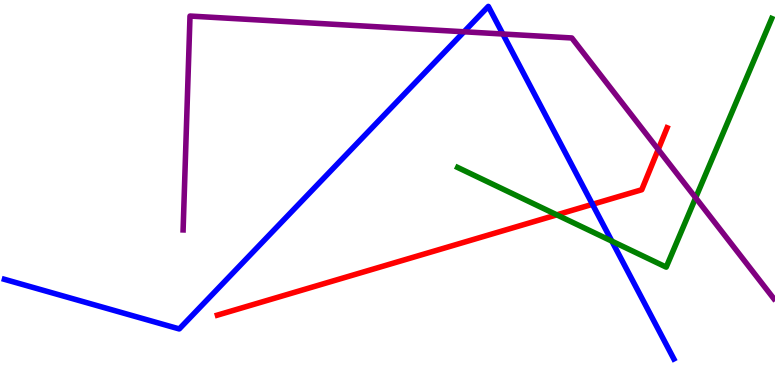[{'lines': ['blue', 'red'], 'intersections': [{'x': 7.64, 'y': 4.69}]}, {'lines': ['green', 'red'], 'intersections': [{'x': 7.18, 'y': 4.42}]}, {'lines': ['purple', 'red'], 'intersections': [{'x': 8.49, 'y': 6.12}]}, {'lines': ['blue', 'green'], 'intersections': [{'x': 7.89, 'y': 3.74}]}, {'lines': ['blue', 'purple'], 'intersections': [{'x': 5.99, 'y': 9.17}, {'x': 6.49, 'y': 9.12}]}, {'lines': ['green', 'purple'], 'intersections': [{'x': 8.98, 'y': 4.86}]}]